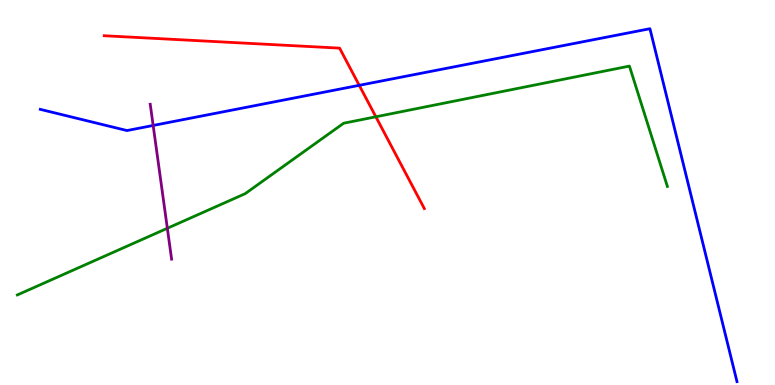[{'lines': ['blue', 'red'], 'intersections': [{'x': 4.64, 'y': 7.78}]}, {'lines': ['green', 'red'], 'intersections': [{'x': 4.85, 'y': 6.97}]}, {'lines': ['purple', 'red'], 'intersections': []}, {'lines': ['blue', 'green'], 'intersections': []}, {'lines': ['blue', 'purple'], 'intersections': [{'x': 1.98, 'y': 6.74}]}, {'lines': ['green', 'purple'], 'intersections': [{'x': 2.16, 'y': 4.07}]}]